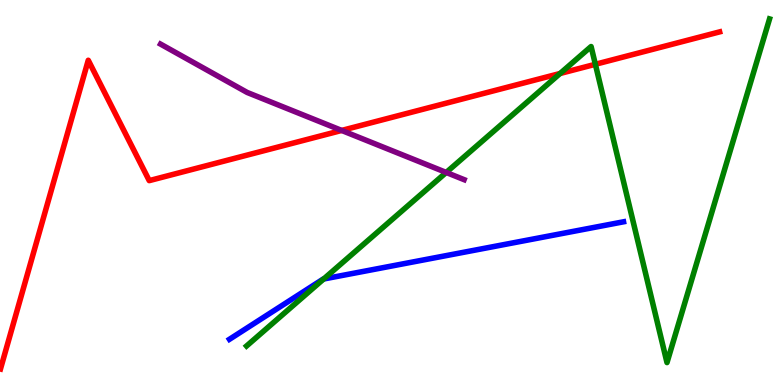[{'lines': ['blue', 'red'], 'intersections': []}, {'lines': ['green', 'red'], 'intersections': [{'x': 7.23, 'y': 8.09}, {'x': 7.68, 'y': 8.33}]}, {'lines': ['purple', 'red'], 'intersections': [{'x': 4.41, 'y': 6.61}]}, {'lines': ['blue', 'green'], 'intersections': [{'x': 4.18, 'y': 2.75}]}, {'lines': ['blue', 'purple'], 'intersections': []}, {'lines': ['green', 'purple'], 'intersections': [{'x': 5.76, 'y': 5.52}]}]